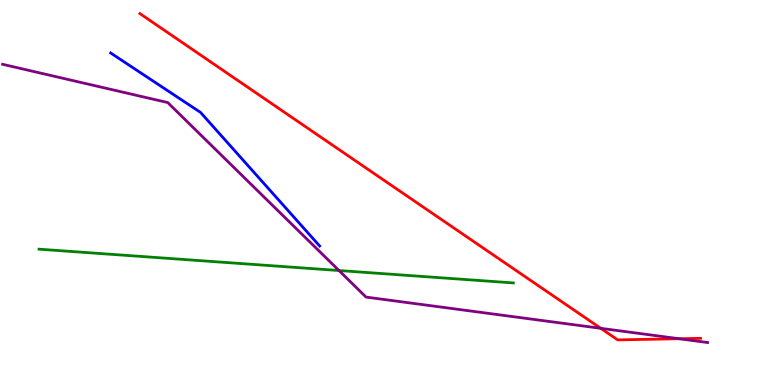[{'lines': ['blue', 'red'], 'intersections': []}, {'lines': ['green', 'red'], 'intersections': []}, {'lines': ['purple', 'red'], 'intersections': [{'x': 7.75, 'y': 1.47}, {'x': 8.76, 'y': 1.2}]}, {'lines': ['blue', 'green'], 'intersections': []}, {'lines': ['blue', 'purple'], 'intersections': []}, {'lines': ['green', 'purple'], 'intersections': [{'x': 4.37, 'y': 2.97}]}]